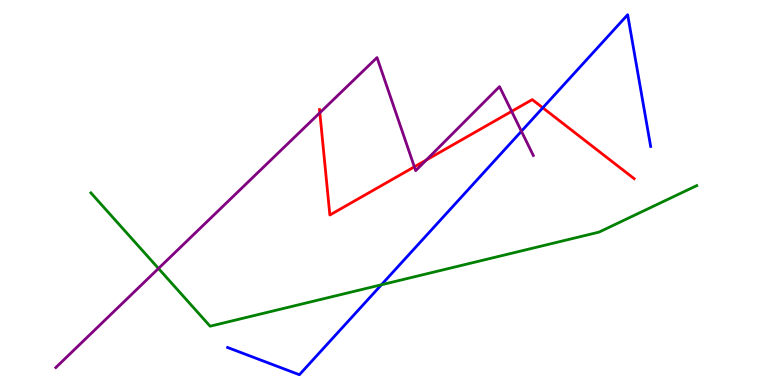[{'lines': ['blue', 'red'], 'intersections': [{'x': 7.0, 'y': 7.2}]}, {'lines': ['green', 'red'], 'intersections': []}, {'lines': ['purple', 'red'], 'intersections': [{'x': 4.13, 'y': 7.07}, {'x': 5.35, 'y': 5.67}, {'x': 5.5, 'y': 5.84}, {'x': 6.6, 'y': 7.11}]}, {'lines': ['blue', 'green'], 'intersections': [{'x': 4.92, 'y': 2.6}]}, {'lines': ['blue', 'purple'], 'intersections': [{'x': 6.73, 'y': 6.59}]}, {'lines': ['green', 'purple'], 'intersections': [{'x': 2.04, 'y': 3.03}]}]